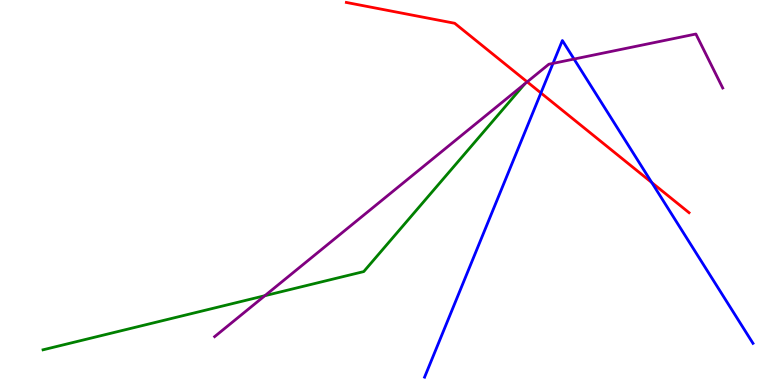[{'lines': ['blue', 'red'], 'intersections': [{'x': 6.98, 'y': 7.59}, {'x': 8.41, 'y': 5.26}]}, {'lines': ['green', 'red'], 'intersections': []}, {'lines': ['purple', 'red'], 'intersections': [{'x': 6.8, 'y': 7.87}]}, {'lines': ['blue', 'green'], 'intersections': []}, {'lines': ['blue', 'purple'], 'intersections': [{'x': 7.14, 'y': 8.35}, {'x': 7.41, 'y': 8.47}]}, {'lines': ['green', 'purple'], 'intersections': [{'x': 3.42, 'y': 2.32}]}]